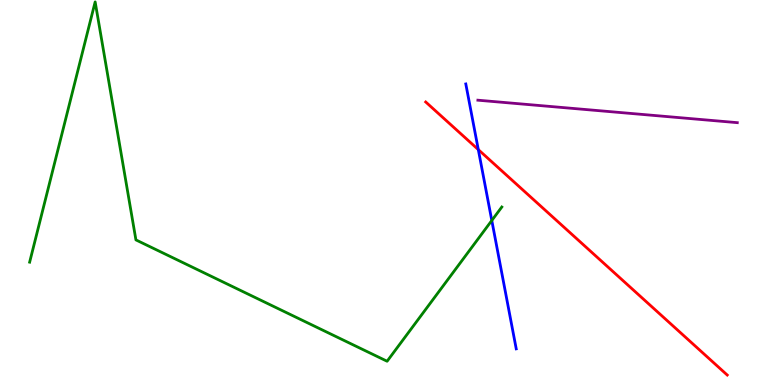[{'lines': ['blue', 'red'], 'intersections': [{'x': 6.17, 'y': 6.11}]}, {'lines': ['green', 'red'], 'intersections': []}, {'lines': ['purple', 'red'], 'intersections': []}, {'lines': ['blue', 'green'], 'intersections': [{'x': 6.35, 'y': 4.27}]}, {'lines': ['blue', 'purple'], 'intersections': []}, {'lines': ['green', 'purple'], 'intersections': []}]